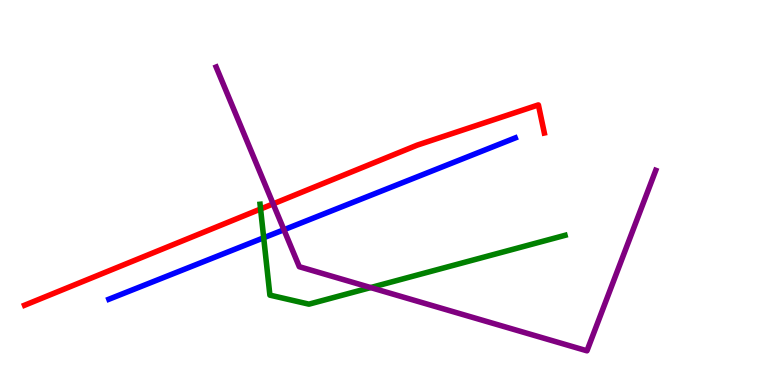[{'lines': ['blue', 'red'], 'intersections': []}, {'lines': ['green', 'red'], 'intersections': [{'x': 3.36, 'y': 4.57}]}, {'lines': ['purple', 'red'], 'intersections': [{'x': 3.52, 'y': 4.7}]}, {'lines': ['blue', 'green'], 'intersections': [{'x': 3.4, 'y': 3.82}]}, {'lines': ['blue', 'purple'], 'intersections': [{'x': 3.66, 'y': 4.03}]}, {'lines': ['green', 'purple'], 'intersections': [{'x': 4.78, 'y': 2.53}]}]